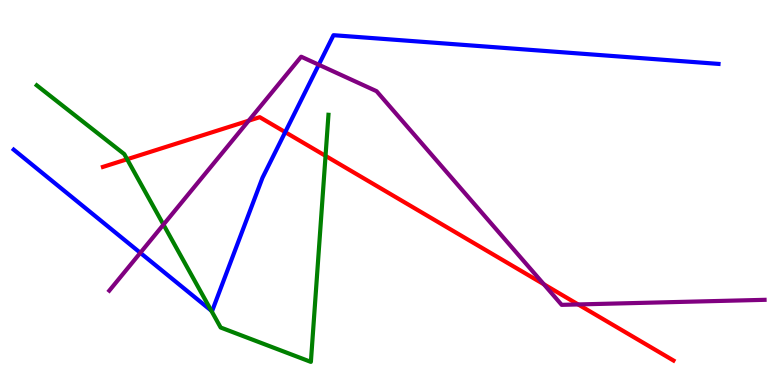[{'lines': ['blue', 'red'], 'intersections': [{'x': 3.68, 'y': 6.57}]}, {'lines': ['green', 'red'], 'intersections': [{'x': 1.64, 'y': 5.86}, {'x': 4.2, 'y': 5.95}]}, {'lines': ['purple', 'red'], 'intersections': [{'x': 3.21, 'y': 6.87}, {'x': 7.02, 'y': 2.62}, {'x': 7.46, 'y': 2.09}]}, {'lines': ['blue', 'green'], 'intersections': [{'x': 2.73, 'y': 1.93}]}, {'lines': ['blue', 'purple'], 'intersections': [{'x': 1.81, 'y': 3.43}, {'x': 4.11, 'y': 8.32}]}, {'lines': ['green', 'purple'], 'intersections': [{'x': 2.11, 'y': 4.17}]}]